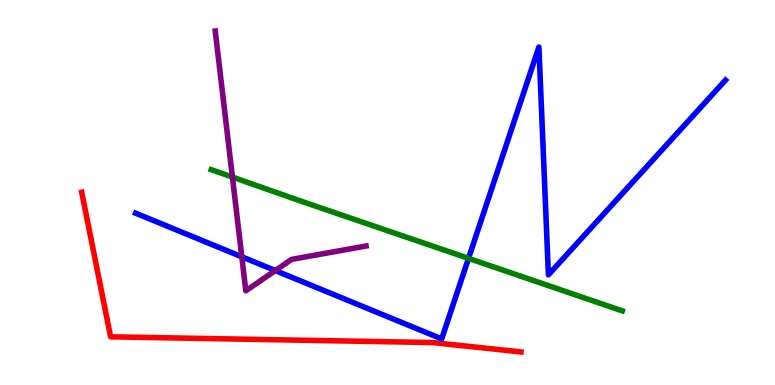[{'lines': ['blue', 'red'], 'intersections': []}, {'lines': ['green', 'red'], 'intersections': []}, {'lines': ['purple', 'red'], 'intersections': []}, {'lines': ['blue', 'green'], 'intersections': [{'x': 6.05, 'y': 3.29}]}, {'lines': ['blue', 'purple'], 'intersections': [{'x': 3.12, 'y': 3.33}, {'x': 3.55, 'y': 2.97}]}, {'lines': ['green', 'purple'], 'intersections': [{'x': 3.0, 'y': 5.4}]}]